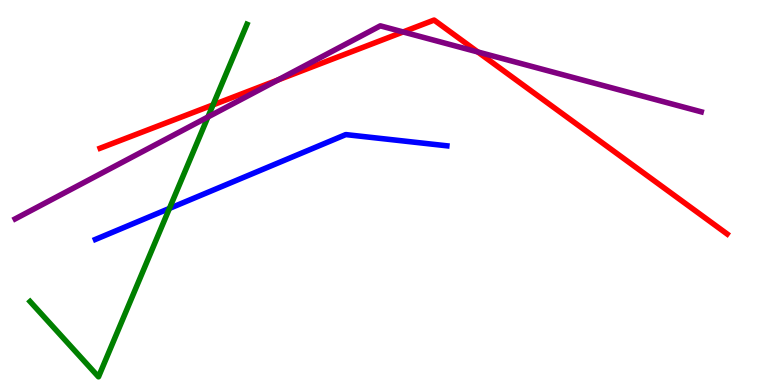[{'lines': ['blue', 'red'], 'intersections': []}, {'lines': ['green', 'red'], 'intersections': [{'x': 2.75, 'y': 7.28}]}, {'lines': ['purple', 'red'], 'intersections': [{'x': 3.59, 'y': 7.92}, {'x': 5.2, 'y': 9.17}, {'x': 6.16, 'y': 8.65}]}, {'lines': ['blue', 'green'], 'intersections': [{'x': 2.19, 'y': 4.59}]}, {'lines': ['blue', 'purple'], 'intersections': []}, {'lines': ['green', 'purple'], 'intersections': [{'x': 2.68, 'y': 6.96}]}]